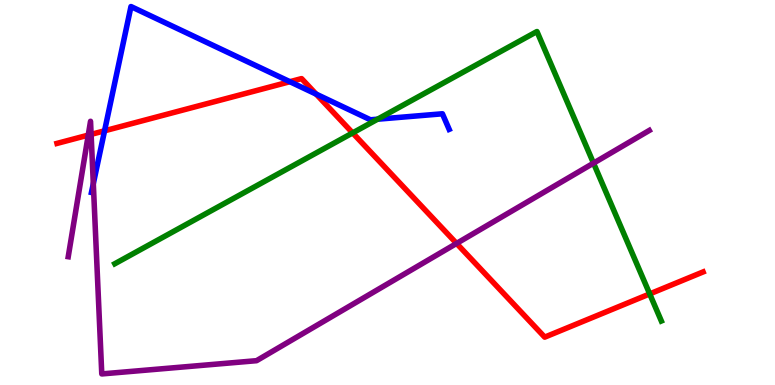[{'lines': ['blue', 'red'], 'intersections': [{'x': 1.35, 'y': 6.6}, {'x': 3.74, 'y': 7.88}, {'x': 4.08, 'y': 7.56}]}, {'lines': ['green', 'red'], 'intersections': [{'x': 4.55, 'y': 6.55}, {'x': 8.38, 'y': 2.37}]}, {'lines': ['purple', 'red'], 'intersections': [{'x': 1.14, 'y': 6.49}, {'x': 1.18, 'y': 6.51}, {'x': 5.89, 'y': 3.68}]}, {'lines': ['blue', 'green'], 'intersections': [{'x': 4.87, 'y': 6.9}]}, {'lines': ['blue', 'purple'], 'intersections': [{'x': 1.2, 'y': 5.23}]}, {'lines': ['green', 'purple'], 'intersections': [{'x': 7.66, 'y': 5.76}]}]